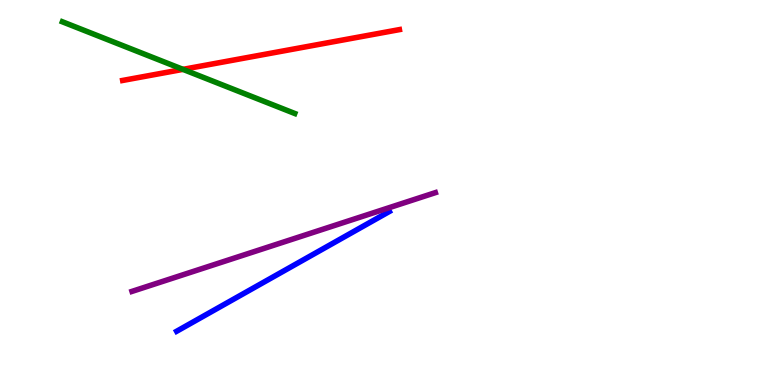[{'lines': ['blue', 'red'], 'intersections': []}, {'lines': ['green', 'red'], 'intersections': [{'x': 2.36, 'y': 8.2}]}, {'lines': ['purple', 'red'], 'intersections': []}, {'lines': ['blue', 'green'], 'intersections': []}, {'lines': ['blue', 'purple'], 'intersections': []}, {'lines': ['green', 'purple'], 'intersections': []}]